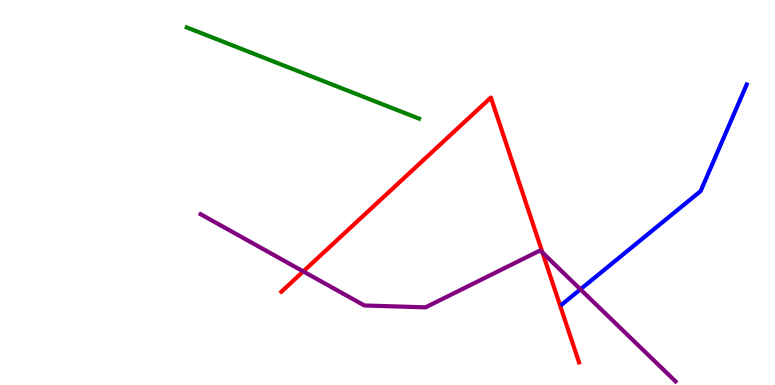[{'lines': ['blue', 'red'], 'intersections': []}, {'lines': ['green', 'red'], 'intersections': []}, {'lines': ['purple', 'red'], 'intersections': [{'x': 3.91, 'y': 2.95}, {'x': 7.0, 'y': 3.44}]}, {'lines': ['blue', 'green'], 'intersections': []}, {'lines': ['blue', 'purple'], 'intersections': [{'x': 7.49, 'y': 2.49}]}, {'lines': ['green', 'purple'], 'intersections': []}]